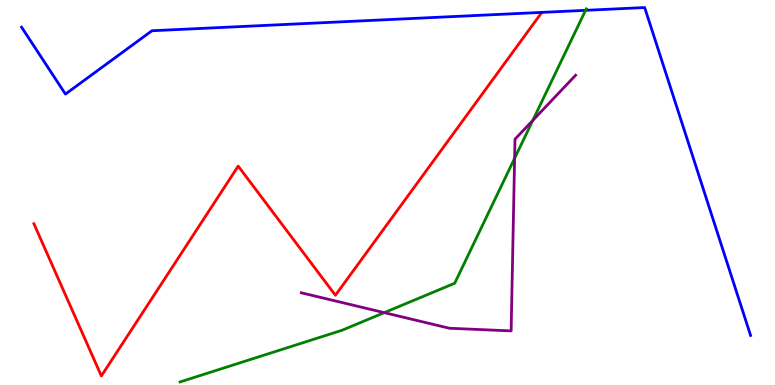[{'lines': ['blue', 'red'], 'intersections': []}, {'lines': ['green', 'red'], 'intersections': []}, {'lines': ['purple', 'red'], 'intersections': []}, {'lines': ['blue', 'green'], 'intersections': [{'x': 7.56, 'y': 9.73}]}, {'lines': ['blue', 'purple'], 'intersections': []}, {'lines': ['green', 'purple'], 'intersections': [{'x': 4.96, 'y': 1.88}, {'x': 6.64, 'y': 5.89}, {'x': 6.87, 'y': 6.87}]}]